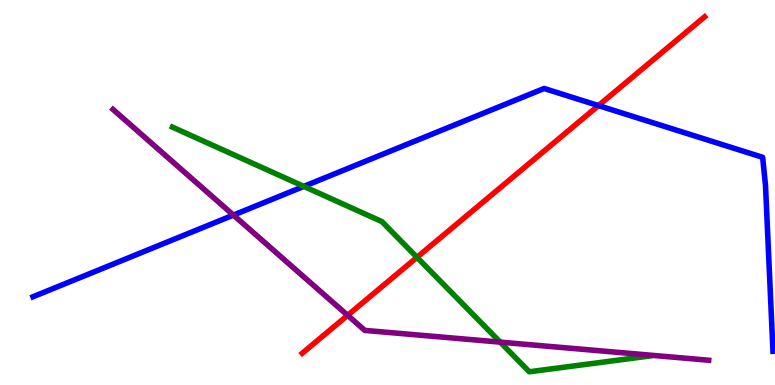[{'lines': ['blue', 'red'], 'intersections': [{'x': 7.72, 'y': 7.26}]}, {'lines': ['green', 'red'], 'intersections': [{'x': 5.38, 'y': 3.32}]}, {'lines': ['purple', 'red'], 'intersections': [{'x': 4.49, 'y': 1.81}]}, {'lines': ['blue', 'green'], 'intersections': [{'x': 3.92, 'y': 5.16}]}, {'lines': ['blue', 'purple'], 'intersections': [{'x': 3.01, 'y': 4.41}]}, {'lines': ['green', 'purple'], 'intersections': [{'x': 6.45, 'y': 1.11}]}]